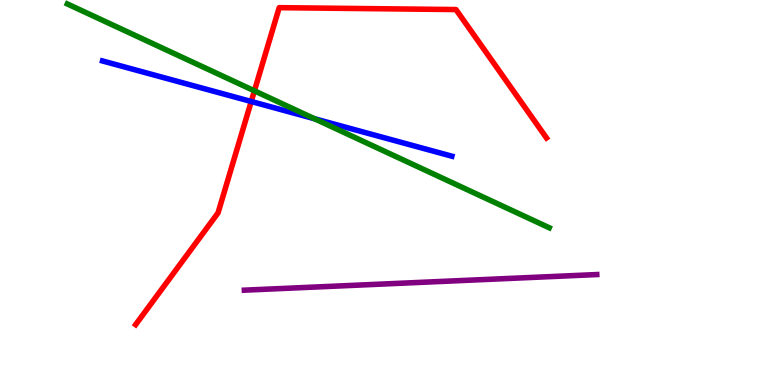[{'lines': ['blue', 'red'], 'intersections': [{'x': 3.24, 'y': 7.36}]}, {'lines': ['green', 'red'], 'intersections': [{'x': 3.28, 'y': 7.64}]}, {'lines': ['purple', 'red'], 'intersections': []}, {'lines': ['blue', 'green'], 'intersections': [{'x': 4.06, 'y': 6.92}]}, {'lines': ['blue', 'purple'], 'intersections': []}, {'lines': ['green', 'purple'], 'intersections': []}]